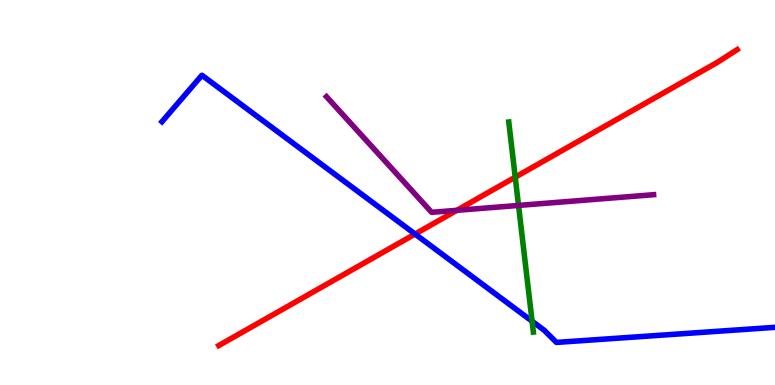[{'lines': ['blue', 'red'], 'intersections': [{'x': 5.36, 'y': 3.92}]}, {'lines': ['green', 'red'], 'intersections': [{'x': 6.65, 'y': 5.4}]}, {'lines': ['purple', 'red'], 'intersections': [{'x': 5.89, 'y': 4.54}]}, {'lines': ['blue', 'green'], 'intersections': [{'x': 6.87, 'y': 1.66}]}, {'lines': ['blue', 'purple'], 'intersections': []}, {'lines': ['green', 'purple'], 'intersections': [{'x': 6.69, 'y': 4.66}]}]